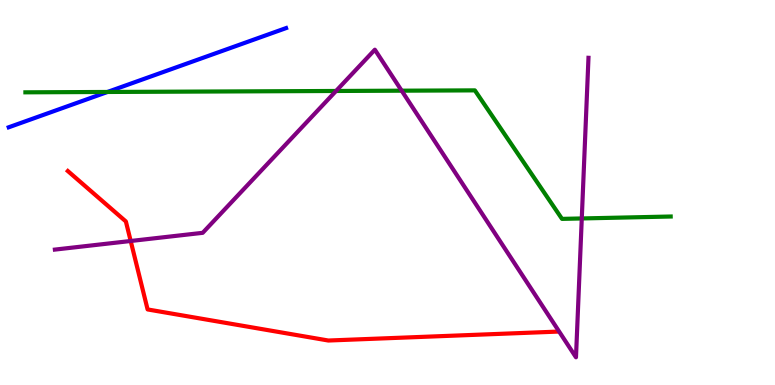[{'lines': ['blue', 'red'], 'intersections': []}, {'lines': ['green', 'red'], 'intersections': []}, {'lines': ['purple', 'red'], 'intersections': [{'x': 1.69, 'y': 3.74}]}, {'lines': ['blue', 'green'], 'intersections': [{'x': 1.39, 'y': 7.61}]}, {'lines': ['blue', 'purple'], 'intersections': []}, {'lines': ['green', 'purple'], 'intersections': [{'x': 4.34, 'y': 7.64}, {'x': 5.18, 'y': 7.64}, {'x': 7.51, 'y': 4.33}]}]